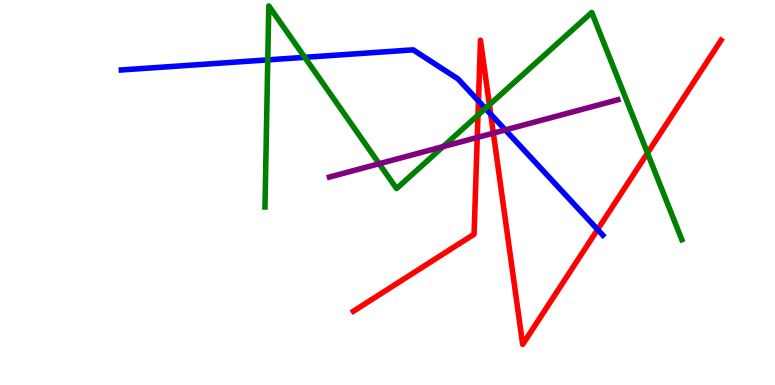[{'lines': ['blue', 'red'], 'intersections': [{'x': 6.17, 'y': 7.38}, {'x': 6.33, 'y': 7.03}, {'x': 7.71, 'y': 4.04}]}, {'lines': ['green', 'red'], 'intersections': [{'x': 6.17, 'y': 7.01}, {'x': 6.32, 'y': 7.28}, {'x': 8.35, 'y': 6.02}]}, {'lines': ['purple', 'red'], 'intersections': [{'x': 6.16, 'y': 6.43}, {'x': 6.37, 'y': 6.54}]}, {'lines': ['blue', 'green'], 'intersections': [{'x': 3.46, 'y': 8.44}, {'x': 3.93, 'y': 8.51}, {'x': 6.26, 'y': 7.18}]}, {'lines': ['blue', 'purple'], 'intersections': [{'x': 6.52, 'y': 6.63}]}, {'lines': ['green', 'purple'], 'intersections': [{'x': 4.89, 'y': 5.75}, {'x': 5.72, 'y': 6.19}]}]